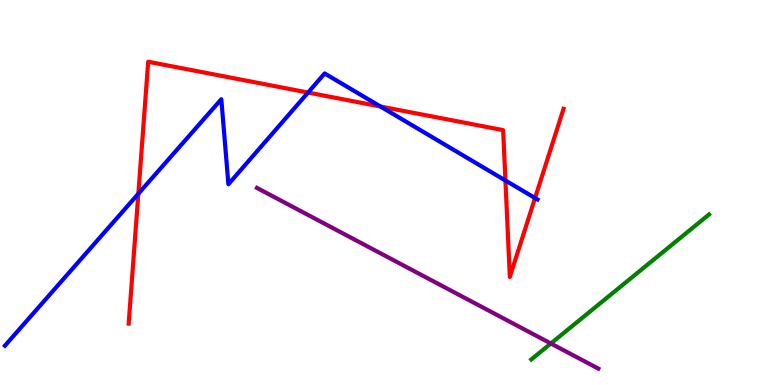[{'lines': ['blue', 'red'], 'intersections': [{'x': 1.79, 'y': 4.97}, {'x': 3.97, 'y': 7.6}, {'x': 4.91, 'y': 7.23}, {'x': 6.52, 'y': 5.31}, {'x': 6.9, 'y': 4.86}]}, {'lines': ['green', 'red'], 'intersections': []}, {'lines': ['purple', 'red'], 'intersections': []}, {'lines': ['blue', 'green'], 'intersections': []}, {'lines': ['blue', 'purple'], 'intersections': []}, {'lines': ['green', 'purple'], 'intersections': [{'x': 7.11, 'y': 1.08}]}]